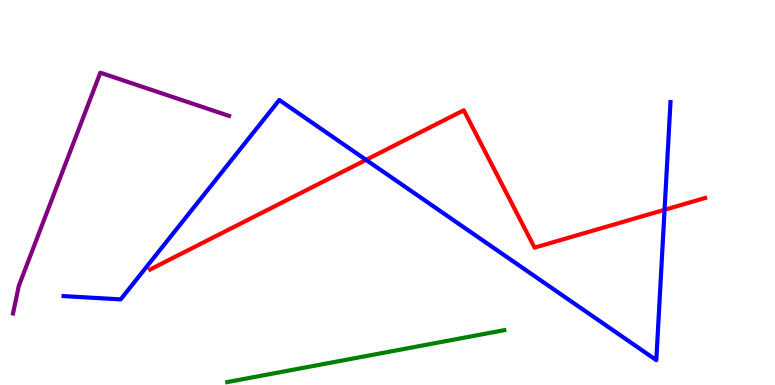[{'lines': ['blue', 'red'], 'intersections': [{'x': 4.72, 'y': 5.85}, {'x': 8.58, 'y': 4.55}]}, {'lines': ['green', 'red'], 'intersections': []}, {'lines': ['purple', 'red'], 'intersections': []}, {'lines': ['blue', 'green'], 'intersections': []}, {'lines': ['blue', 'purple'], 'intersections': []}, {'lines': ['green', 'purple'], 'intersections': []}]